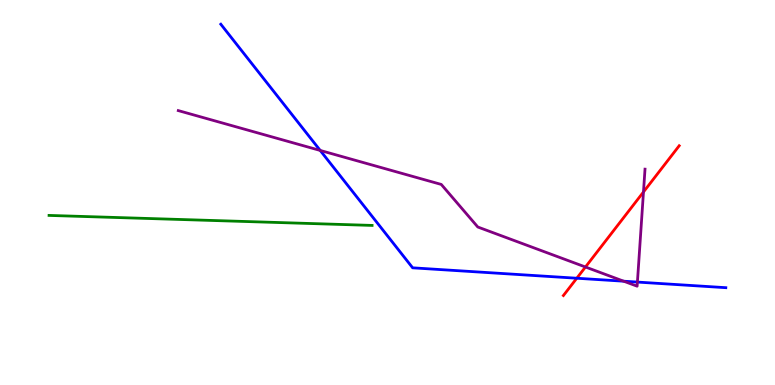[{'lines': ['blue', 'red'], 'intersections': [{'x': 7.44, 'y': 2.77}]}, {'lines': ['green', 'red'], 'intersections': []}, {'lines': ['purple', 'red'], 'intersections': [{'x': 7.55, 'y': 3.06}, {'x': 8.3, 'y': 5.01}]}, {'lines': ['blue', 'green'], 'intersections': []}, {'lines': ['blue', 'purple'], 'intersections': [{'x': 4.13, 'y': 6.09}, {'x': 8.05, 'y': 2.7}, {'x': 8.22, 'y': 2.67}]}, {'lines': ['green', 'purple'], 'intersections': []}]